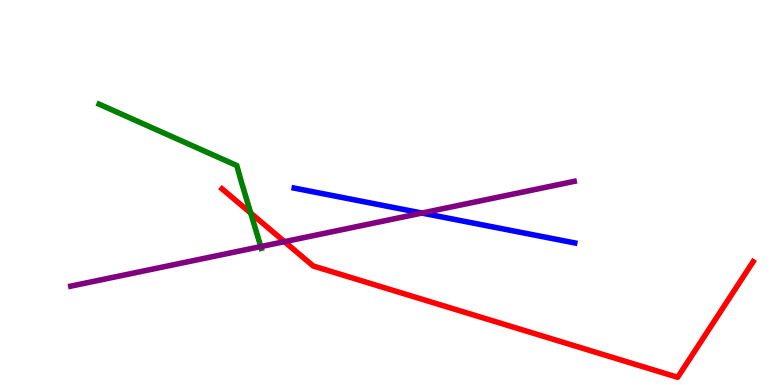[{'lines': ['blue', 'red'], 'intersections': []}, {'lines': ['green', 'red'], 'intersections': [{'x': 3.24, 'y': 4.46}]}, {'lines': ['purple', 'red'], 'intersections': [{'x': 3.67, 'y': 3.72}]}, {'lines': ['blue', 'green'], 'intersections': []}, {'lines': ['blue', 'purple'], 'intersections': [{'x': 5.44, 'y': 4.47}]}, {'lines': ['green', 'purple'], 'intersections': [{'x': 3.36, 'y': 3.59}]}]